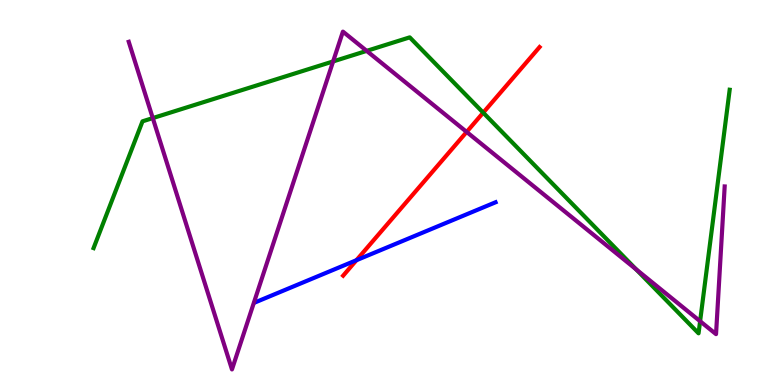[{'lines': ['blue', 'red'], 'intersections': [{'x': 4.6, 'y': 3.24}]}, {'lines': ['green', 'red'], 'intersections': [{'x': 6.24, 'y': 7.07}]}, {'lines': ['purple', 'red'], 'intersections': [{'x': 6.02, 'y': 6.57}]}, {'lines': ['blue', 'green'], 'intersections': []}, {'lines': ['blue', 'purple'], 'intersections': []}, {'lines': ['green', 'purple'], 'intersections': [{'x': 1.97, 'y': 6.93}, {'x': 4.3, 'y': 8.4}, {'x': 4.73, 'y': 8.68}, {'x': 8.21, 'y': 3.0}, {'x': 9.03, 'y': 1.66}]}]